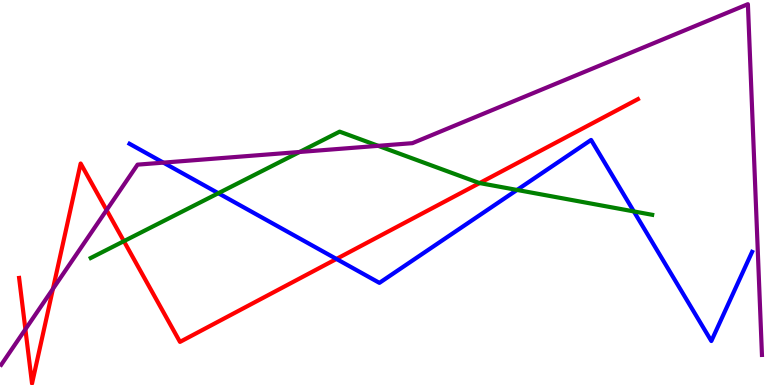[{'lines': ['blue', 'red'], 'intersections': [{'x': 4.34, 'y': 3.27}]}, {'lines': ['green', 'red'], 'intersections': [{'x': 1.6, 'y': 3.74}, {'x': 6.19, 'y': 5.25}]}, {'lines': ['purple', 'red'], 'intersections': [{'x': 0.328, 'y': 1.45}, {'x': 0.683, 'y': 2.5}, {'x': 1.38, 'y': 4.54}]}, {'lines': ['blue', 'green'], 'intersections': [{'x': 2.82, 'y': 4.98}, {'x': 6.67, 'y': 5.07}, {'x': 8.18, 'y': 4.51}]}, {'lines': ['blue', 'purple'], 'intersections': [{'x': 2.11, 'y': 5.78}]}, {'lines': ['green', 'purple'], 'intersections': [{'x': 3.87, 'y': 6.05}, {'x': 4.88, 'y': 6.21}]}]